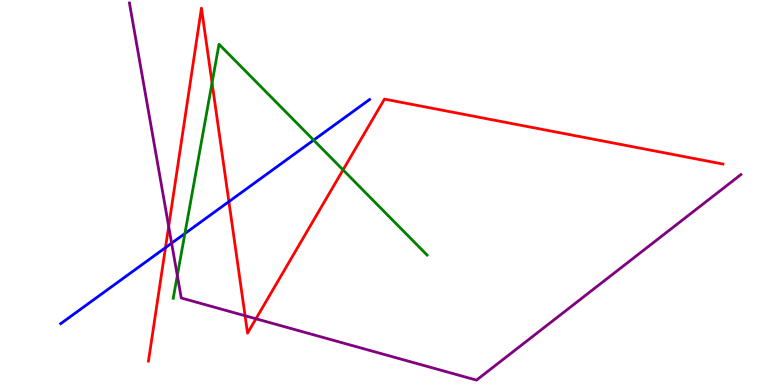[{'lines': ['blue', 'red'], 'intersections': [{'x': 2.14, 'y': 3.57}, {'x': 2.95, 'y': 4.76}]}, {'lines': ['green', 'red'], 'intersections': [{'x': 2.74, 'y': 7.85}, {'x': 4.43, 'y': 5.59}]}, {'lines': ['purple', 'red'], 'intersections': [{'x': 2.18, 'y': 4.12}, {'x': 3.16, 'y': 1.8}, {'x': 3.3, 'y': 1.72}]}, {'lines': ['blue', 'green'], 'intersections': [{'x': 2.39, 'y': 3.93}, {'x': 4.05, 'y': 6.36}]}, {'lines': ['blue', 'purple'], 'intersections': [{'x': 2.21, 'y': 3.68}]}, {'lines': ['green', 'purple'], 'intersections': [{'x': 2.29, 'y': 2.84}]}]